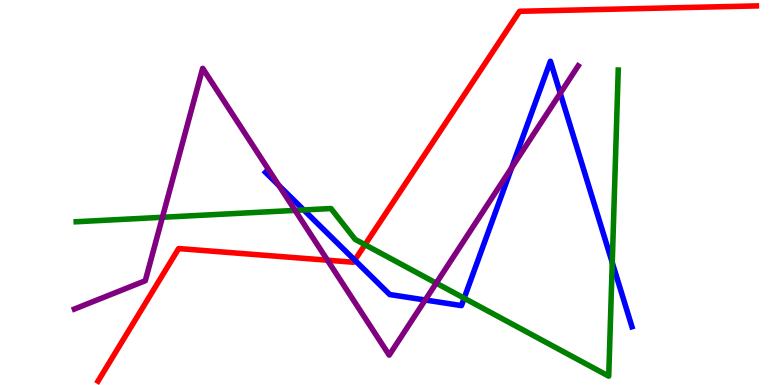[{'lines': ['blue', 'red'], 'intersections': [{'x': 4.58, 'y': 3.24}]}, {'lines': ['green', 'red'], 'intersections': [{'x': 4.71, 'y': 3.64}]}, {'lines': ['purple', 'red'], 'intersections': [{'x': 4.23, 'y': 3.24}]}, {'lines': ['blue', 'green'], 'intersections': [{'x': 3.92, 'y': 4.55}, {'x': 5.99, 'y': 2.26}, {'x': 7.9, 'y': 3.18}]}, {'lines': ['blue', 'purple'], 'intersections': [{'x': 3.6, 'y': 5.18}, {'x': 5.49, 'y': 2.21}, {'x': 6.6, 'y': 5.65}, {'x': 7.23, 'y': 7.58}]}, {'lines': ['green', 'purple'], 'intersections': [{'x': 2.1, 'y': 4.36}, {'x': 3.81, 'y': 4.54}, {'x': 5.63, 'y': 2.65}]}]